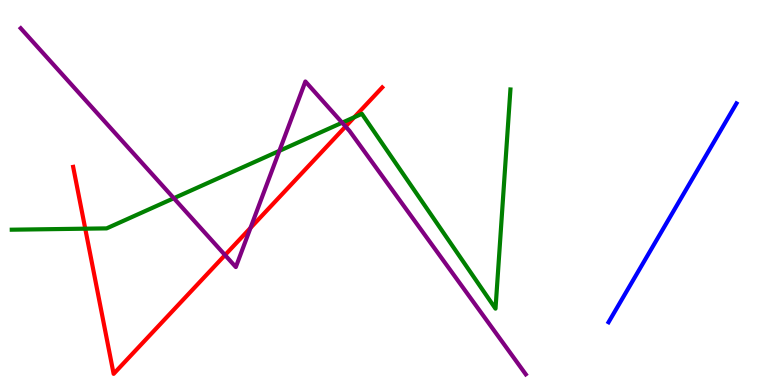[{'lines': ['blue', 'red'], 'intersections': []}, {'lines': ['green', 'red'], 'intersections': [{'x': 1.1, 'y': 4.06}, {'x': 4.57, 'y': 6.96}]}, {'lines': ['purple', 'red'], 'intersections': [{'x': 2.9, 'y': 3.37}, {'x': 3.23, 'y': 4.08}, {'x': 4.46, 'y': 6.71}]}, {'lines': ['blue', 'green'], 'intersections': []}, {'lines': ['blue', 'purple'], 'intersections': []}, {'lines': ['green', 'purple'], 'intersections': [{'x': 2.24, 'y': 4.85}, {'x': 3.6, 'y': 6.08}, {'x': 4.41, 'y': 6.81}]}]